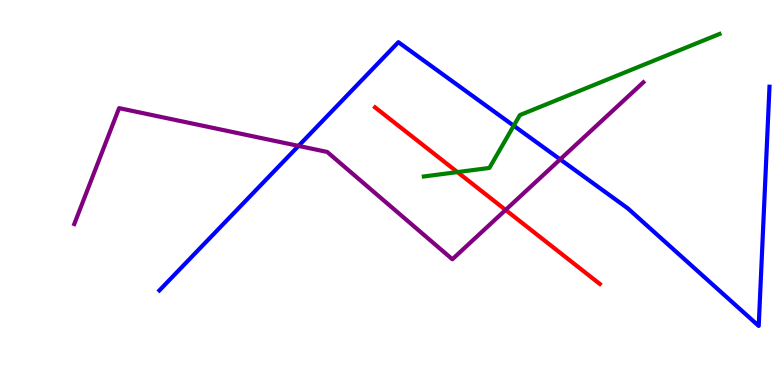[{'lines': ['blue', 'red'], 'intersections': []}, {'lines': ['green', 'red'], 'intersections': [{'x': 5.9, 'y': 5.53}]}, {'lines': ['purple', 'red'], 'intersections': [{'x': 6.52, 'y': 4.55}]}, {'lines': ['blue', 'green'], 'intersections': [{'x': 6.63, 'y': 6.73}]}, {'lines': ['blue', 'purple'], 'intersections': [{'x': 3.85, 'y': 6.21}, {'x': 7.23, 'y': 5.86}]}, {'lines': ['green', 'purple'], 'intersections': []}]